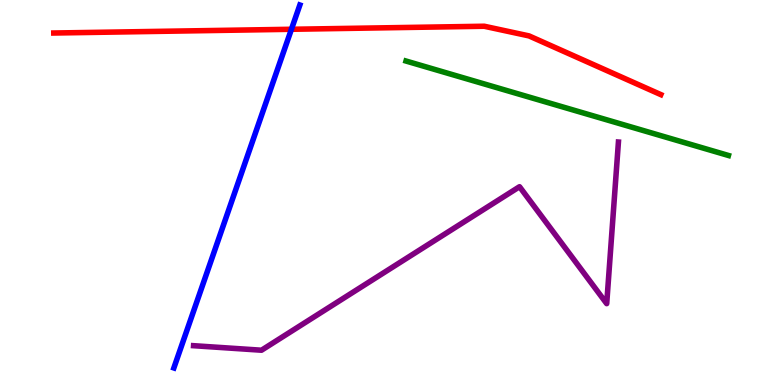[{'lines': ['blue', 'red'], 'intersections': [{'x': 3.76, 'y': 9.24}]}, {'lines': ['green', 'red'], 'intersections': []}, {'lines': ['purple', 'red'], 'intersections': []}, {'lines': ['blue', 'green'], 'intersections': []}, {'lines': ['blue', 'purple'], 'intersections': []}, {'lines': ['green', 'purple'], 'intersections': []}]